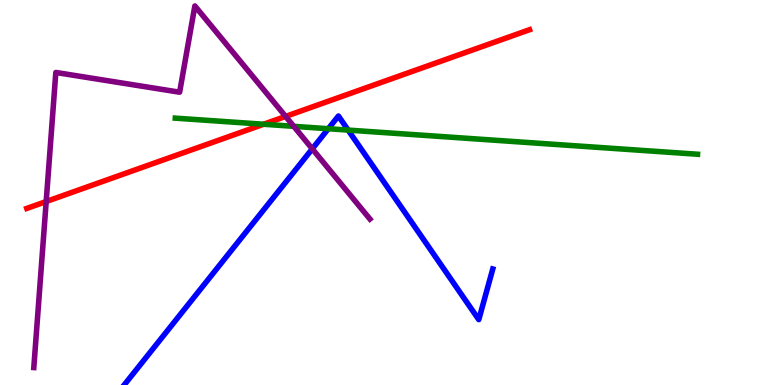[{'lines': ['blue', 'red'], 'intersections': []}, {'lines': ['green', 'red'], 'intersections': [{'x': 3.4, 'y': 6.77}]}, {'lines': ['purple', 'red'], 'intersections': [{'x': 0.596, 'y': 4.77}, {'x': 3.69, 'y': 6.98}]}, {'lines': ['blue', 'green'], 'intersections': [{'x': 4.24, 'y': 6.66}, {'x': 4.49, 'y': 6.62}]}, {'lines': ['blue', 'purple'], 'intersections': [{'x': 4.03, 'y': 6.13}]}, {'lines': ['green', 'purple'], 'intersections': [{'x': 3.79, 'y': 6.72}]}]